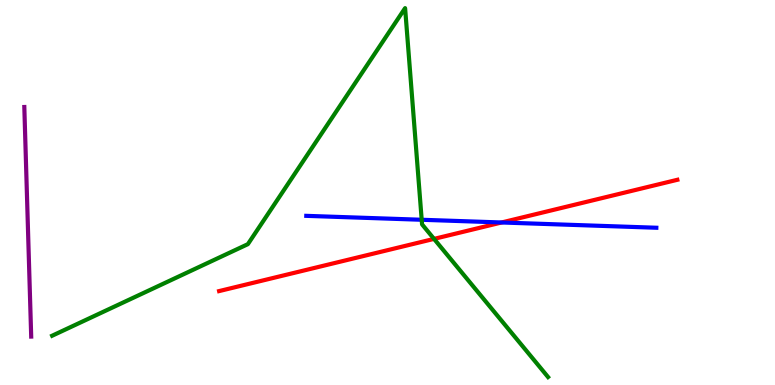[{'lines': ['blue', 'red'], 'intersections': [{'x': 6.47, 'y': 4.22}]}, {'lines': ['green', 'red'], 'intersections': [{'x': 5.6, 'y': 3.8}]}, {'lines': ['purple', 'red'], 'intersections': []}, {'lines': ['blue', 'green'], 'intersections': [{'x': 5.44, 'y': 4.29}]}, {'lines': ['blue', 'purple'], 'intersections': []}, {'lines': ['green', 'purple'], 'intersections': []}]